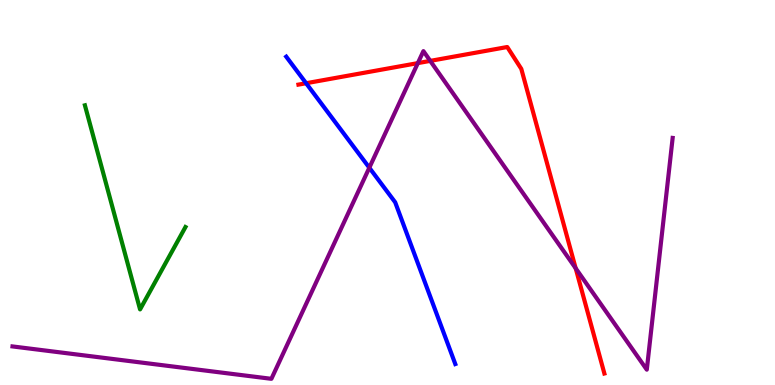[{'lines': ['blue', 'red'], 'intersections': [{'x': 3.95, 'y': 7.84}]}, {'lines': ['green', 'red'], 'intersections': []}, {'lines': ['purple', 'red'], 'intersections': [{'x': 5.39, 'y': 8.36}, {'x': 5.55, 'y': 8.42}, {'x': 7.43, 'y': 3.03}]}, {'lines': ['blue', 'green'], 'intersections': []}, {'lines': ['blue', 'purple'], 'intersections': [{'x': 4.77, 'y': 5.64}]}, {'lines': ['green', 'purple'], 'intersections': []}]